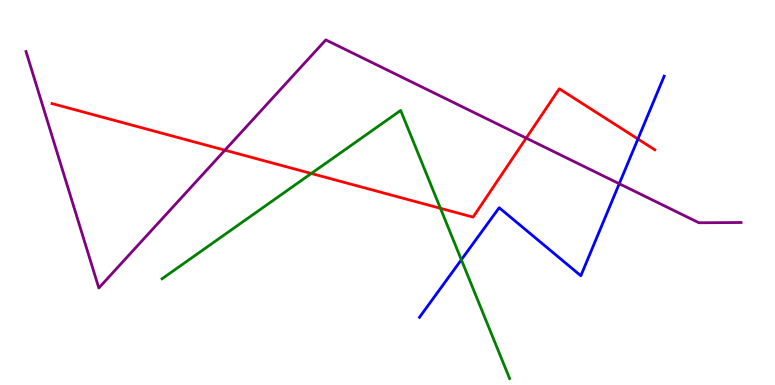[{'lines': ['blue', 'red'], 'intersections': [{'x': 8.23, 'y': 6.39}]}, {'lines': ['green', 'red'], 'intersections': [{'x': 4.02, 'y': 5.49}, {'x': 5.68, 'y': 4.59}]}, {'lines': ['purple', 'red'], 'intersections': [{'x': 2.9, 'y': 6.1}, {'x': 6.79, 'y': 6.41}]}, {'lines': ['blue', 'green'], 'intersections': [{'x': 5.95, 'y': 3.25}]}, {'lines': ['blue', 'purple'], 'intersections': [{'x': 7.99, 'y': 5.23}]}, {'lines': ['green', 'purple'], 'intersections': []}]